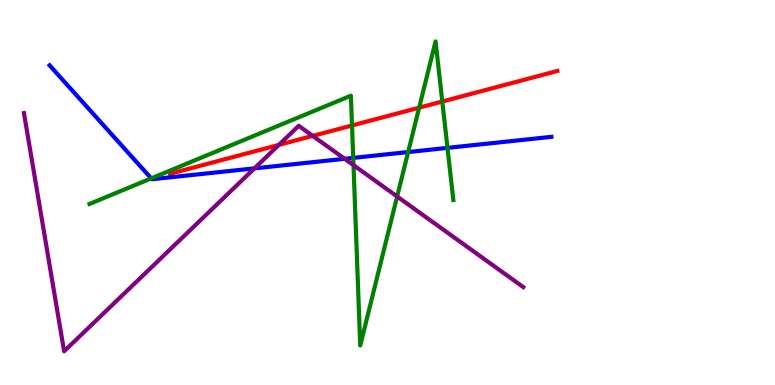[{'lines': ['blue', 'red'], 'intersections': []}, {'lines': ['green', 'red'], 'intersections': [{'x': 4.54, 'y': 6.74}, {'x': 5.41, 'y': 7.2}, {'x': 5.71, 'y': 7.36}]}, {'lines': ['purple', 'red'], 'intersections': [{'x': 3.6, 'y': 6.24}, {'x': 4.04, 'y': 6.47}]}, {'lines': ['blue', 'green'], 'intersections': [{'x': 1.95, 'y': 5.37}, {'x': 4.56, 'y': 5.9}, {'x': 5.27, 'y': 6.05}, {'x': 5.77, 'y': 6.16}]}, {'lines': ['blue', 'purple'], 'intersections': [{'x': 3.28, 'y': 5.63}, {'x': 4.45, 'y': 5.88}]}, {'lines': ['green', 'purple'], 'intersections': [{'x': 4.56, 'y': 5.71}, {'x': 5.12, 'y': 4.9}]}]